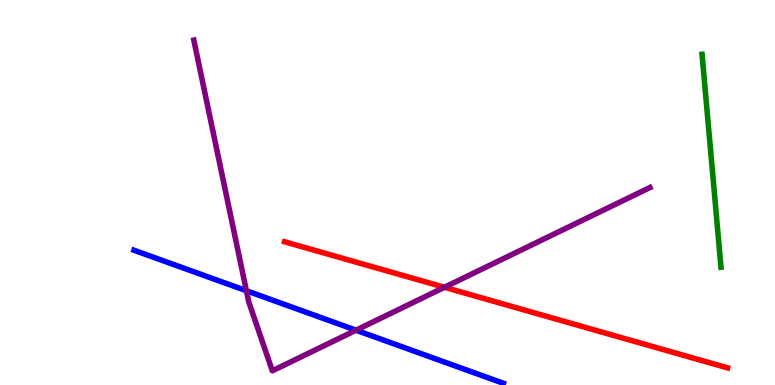[{'lines': ['blue', 'red'], 'intersections': []}, {'lines': ['green', 'red'], 'intersections': []}, {'lines': ['purple', 'red'], 'intersections': [{'x': 5.73, 'y': 2.54}]}, {'lines': ['blue', 'green'], 'intersections': []}, {'lines': ['blue', 'purple'], 'intersections': [{'x': 3.18, 'y': 2.45}, {'x': 4.59, 'y': 1.42}]}, {'lines': ['green', 'purple'], 'intersections': []}]